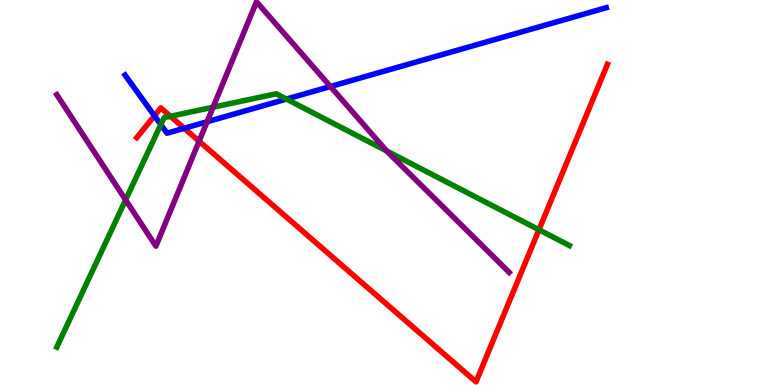[{'lines': ['blue', 'red'], 'intersections': [{'x': 1.99, 'y': 6.99}, {'x': 2.38, 'y': 6.67}]}, {'lines': ['green', 'red'], 'intersections': [{'x': 2.2, 'y': 6.98}, {'x': 6.95, 'y': 4.03}]}, {'lines': ['purple', 'red'], 'intersections': [{'x': 2.57, 'y': 6.33}]}, {'lines': ['blue', 'green'], 'intersections': [{'x': 2.08, 'y': 6.76}, {'x': 3.7, 'y': 7.43}]}, {'lines': ['blue', 'purple'], 'intersections': [{'x': 2.67, 'y': 6.84}, {'x': 4.26, 'y': 7.75}]}, {'lines': ['green', 'purple'], 'intersections': [{'x': 1.62, 'y': 4.81}, {'x': 2.75, 'y': 7.22}, {'x': 4.99, 'y': 6.08}]}]